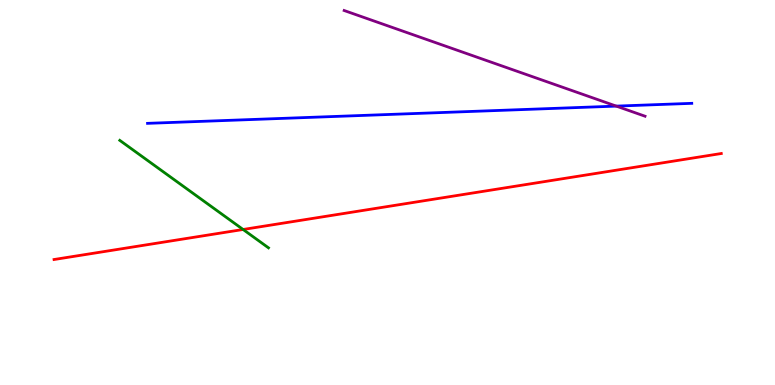[{'lines': ['blue', 'red'], 'intersections': []}, {'lines': ['green', 'red'], 'intersections': [{'x': 3.14, 'y': 4.04}]}, {'lines': ['purple', 'red'], 'intersections': []}, {'lines': ['blue', 'green'], 'intersections': []}, {'lines': ['blue', 'purple'], 'intersections': [{'x': 7.95, 'y': 7.24}]}, {'lines': ['green', 'purple'], 'intersections': []}]